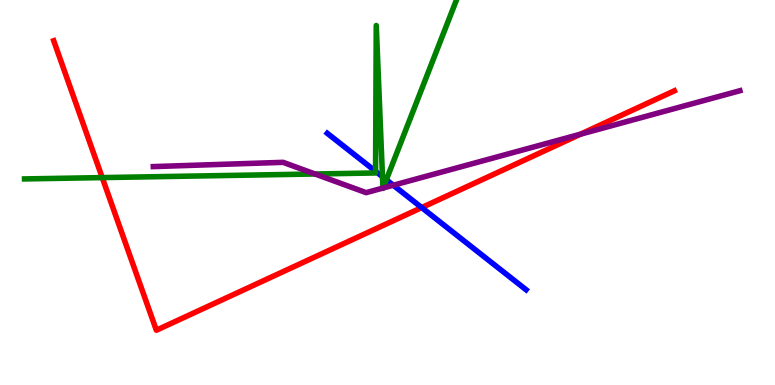[{'lines': ['blue', 'red'], 'intersections': [{'x': 5.44, 'y': 4.61}]}, {'lines': ['green', 'red'], 'intersections': [{'x': 1.32, 'y': 5.39}]}, {'lines': ['purple', 'red'], 'intersections': [{'x': 7.49, 'y': 6.51}]}, {'lines': ['blue', 'green'], 'intersections': [{'x': 4.85, 'y': 5.55}, {'x': 4.94, 'y': 5.41}, {'x': 4.98, 'y': 5.33}]}, {'lines': ['blue', 'purple'], 'intersections': [{'x': 5.07, 'y': 5.19}]}, {'lines': ['green', 'purple'], 'intersections': [{'x': 4.06, 'y': 5.48}, {'x': 4.94, 'y': 5.12}, {'x': 4.94, 'y': 5.12}]}]